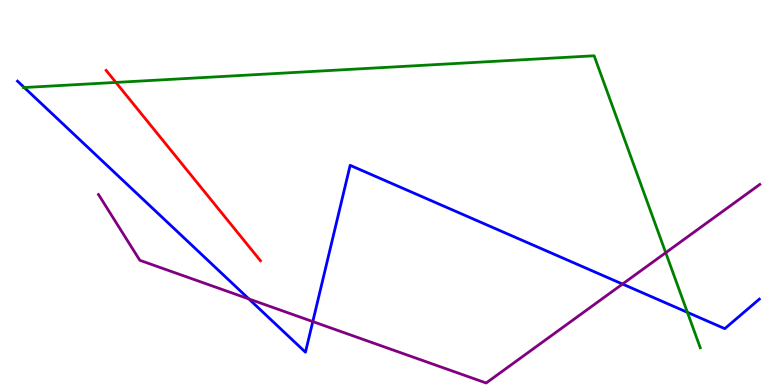[{'lines': ['blue', 'red'], 'intersections': []}, {'lines': ['green', 'red'], 'intersections': [{'x': 1.5, 'y': 7.86}]}, {'lines': ['purple', 'red'], 'intersections': []}, {'lines': ['blue', 'green'], 'intersections': [{'x': 0.313, 'y': 7.73}, {'x': 8.87, 'y': 1.89}]}, {'lines': ['blue', 'purple'], 'intersections': [{'x': 3.21, 'y': 2.24}, {'x': 4.04, 'y': 1.65}, {'x': 8.03, 'y': 2.62}]}, {'lines': ['green', 'purple'], 'intersections': [{'x': 8.59, 'y': 3.44}]}]